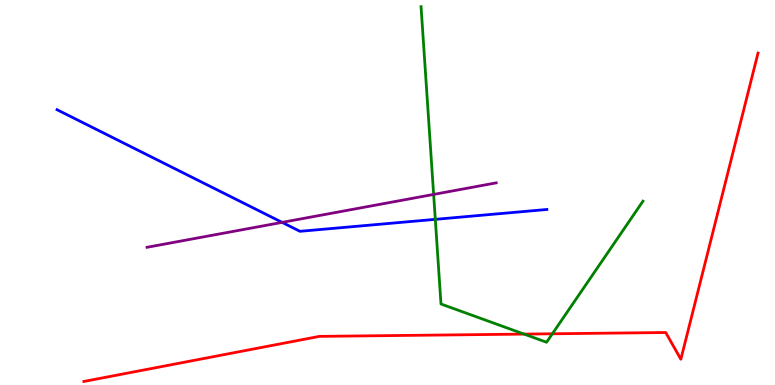[{'lines': ['blue', 'red'], 'intersections': []}, {'lines': ['green', 'red'], 'intersections': [{'x': 6.76, 'y': 1.32}, {'x': 7.13, 'y': 1.33}]}, {'lines': ['purple', 'red'], 'intersections': []}, {'lines': ['blue', 'green'], 'intersections': [{'x': 5.62, 'y': 4.3}]}, {'lines': ['blue', 'purple'], 'intersections': [{'x': 3.64, 'y': 4.22}]}, {'lines': ['green', 'purple'], 'intersections': [{'x': 5.6, 'y': 4.95}]}]